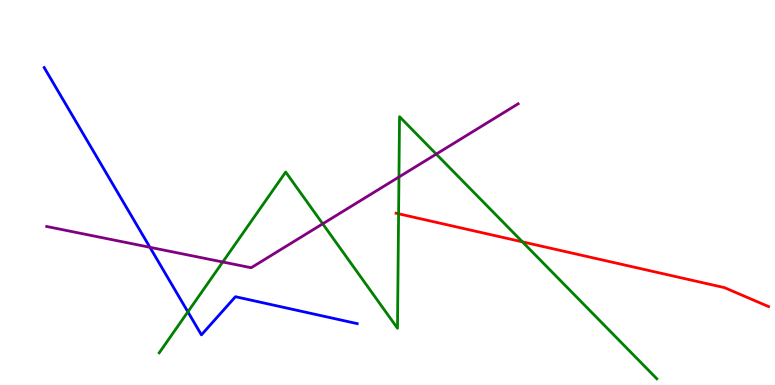[{'lines': ['blue', 'red'], 'intersections': []}, {'lines': ['green', 'red'], 'intersections': [{'x': 5.14, 'y': 4.45}, {'x': 6.74, 'y': 3.72}]}, {'lines': ['purple', 'red'], 'intersections': []}, {'lines': ['blue', 'green'], 'intersections': [{'x': 2.42, 'y': 1.9}]}, {'lines': ['blue', 'purple'], 'intersections': [{'x': 1.93, 'y': 3.58}]}, {'lines': ['green', 'purple'], 'intersections': [{'x': 2.87, 'y': 3.19}, {'x': 4.16, 'y': 4.19}, {'x': 5.15, 'y': 5.4}, {'x': 5.63, 'y': 6.0}]}]